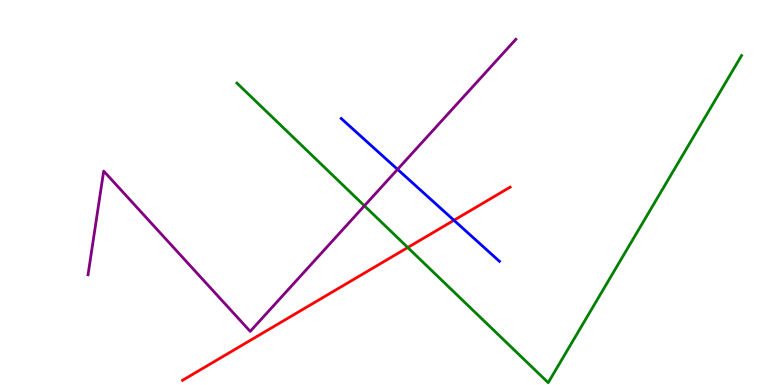[{'lines': ['blue', 'red'], 'intersections': [{'x': 5.86, 'y': 4.28}]}, {'lines': ['green', 'red'], 'intersections': [{'x': 5.26, 'y': 3.57}]}, {'lines': ['purple', 'red'], 'intersections': []}, {'lines': ['blue', 'green'], 'intersections': []}, {'lines': ['blue', 'purple'], 'intersections': [{'x': 5.13, 'y': 5.6}]}, {'lines': ['green', 'purple'], 'intersections': [{'x': 4.7, 'y': 4.65}]}]